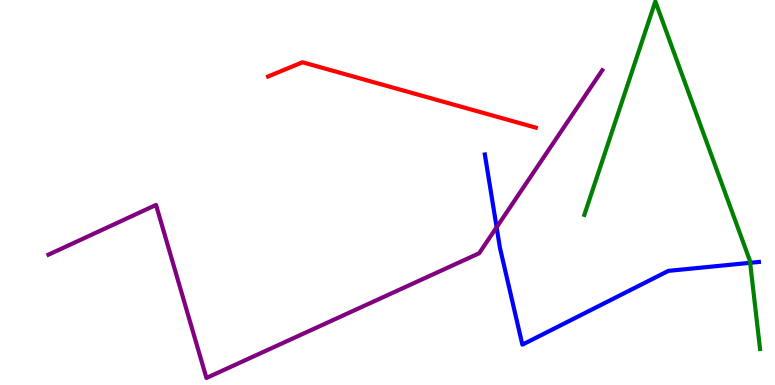[{'lines': ['blue', 'red'], 'intersections': []}, {'lines': ['green', 'red'], 'intersections': []}, {'lines': ['purple', 'red'], 'intersections': []}, {'lines': ['blue', 'green'], 'intersections': [{'x': 9.68, 'y': 3.17}]}, {'lines': ['blue', 'purple'], 'intersections': [{'x': 6.41, 'y': 4.1}]}, {'lines': ['green', 'purple'], 'intersections': []}]